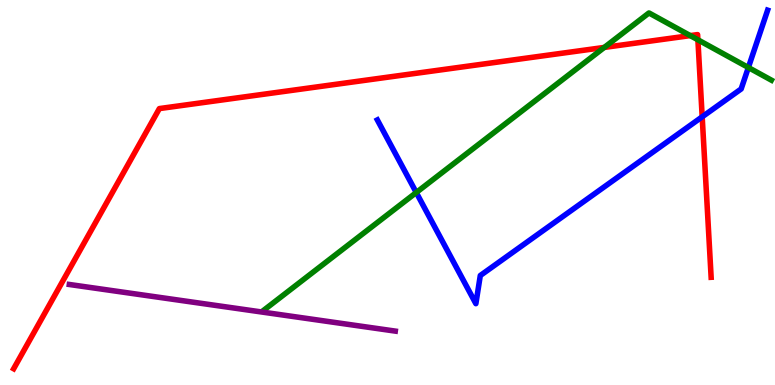[{'lines': ['blue', 'red'], 'intersections': [{'x': 9.06, 'y': 6.97}]}, {'lines': ['green', 'red'], 'intersections': [{'x': 7.8, 'y': 8.77}, {'x': 8.91, 'y': 9.08}, {'x': 9.01, 'y': 8.97}]}, {'lines': ['purple', 'red'], 'intersections': []}, {'lines': ['blue', 'green'], 'intersections': [{'x': 5.37, 'y': 5.0}, {'x': 9.66, 'y': 8.25}]}, {'lines': ['blue', 'purple'], 'intersections': []}, {'lines': ['green', 'purple'], 'intersections': []}]